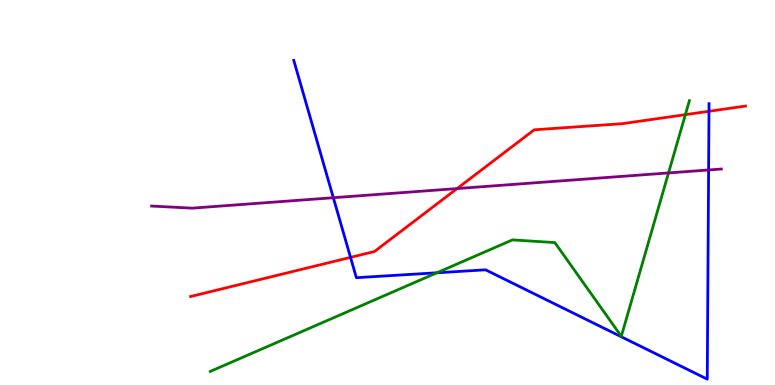[{'lines': ['blue', 'red'], 'intersections': [{'x': 4.52, 'y': 3.32}, {'x': 9.15, 'y': 7.11}]}, {'lines': ['green', 'red'], 'intersections': [{'x': 8.84, 'y': 7.02}]}, {'lines': ['purple', 'red'], 'intersections': [{'x': 5.9, 'y': 5.1}]}, {'lines': ['blue', 'green'], 'intersections': [{'x': 5.64, 'y': 2.91}]}, {'lines': ['blue', 'purple'], 'intersections': [{'x': 4.3, 'y': 4.86}, {'x': 9.14, 'y': 5.59}]}, {'lines': ['green', 'purple'], 'intersections': [{'x': 8.63, 'y': 5.51}]}]